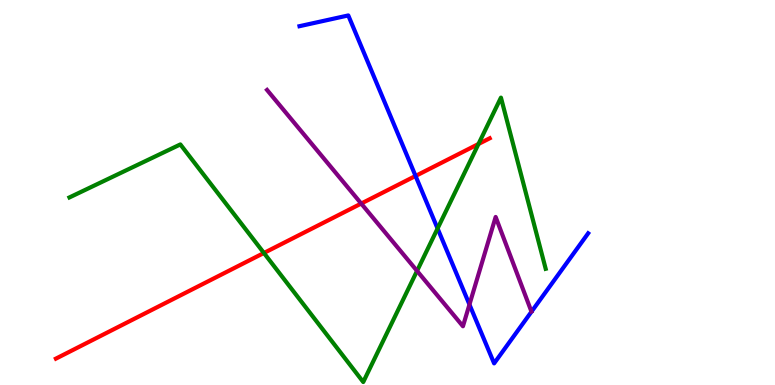[{'lines': ['blue', 'red'], 'intersections': [{'x': 5.36, 'y': 5.43}]}, {'lines': ['green', 'red'], 'intersections': [{'x': 3.41, 'y': 3.43}, {'x': 6.17, 'y': 6.26}]}, {'lines': ['purple', 'red'], 'intersections': [{'x': 4.66, 'y': 4.71}]}, {'lines': ['blue', 'green'], 'intersections': [{'x': 5.65, 'y': 4.07}]}, {'lines': ['blue', 'purple'], 'intersections': [{'x': 6.06, 'y': 2.09}]}, {'lines': ['green', 'purple'], 'intersections': [{'x': 5.38, 'y': 2.96}]}]